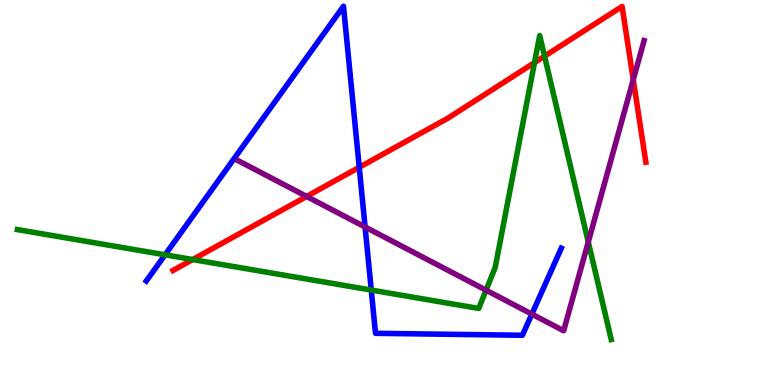[{'lines': ['blue', 'red'], 'intersections': [{'x': 4.64, 'y': 5.65}]}, {'lines': ['green', 'red'], 'intersections': [{'x': 2.49, 'y': 3.26}, {'x': 6.9, 'y': 8.37}, {'x': 7.03, 'y': 8.54}]}, {'lines': ['purple', 'red'], 'intersections': [{'x': 3.96, 'y': 4.9}, {'x': 8.17, 'y': 7.93}]}, {'lines': ['blue', 'green'], 'intersections': [{'x': 2.13, 'y': 3.38}, {'x': 4.79, 'y': 2.47}]}, {'lines': ['blue', 'purple'], 'intersections': [{'x': 4.71, 'y': 4.1}, {'x': 6.86, 'y': 1.84}]}, {'lines': ['green', 'purple'], 'intersections': [{'x': 6.27, 'y': 2.46}, {'x': 7.59, 'y': 3.72}]}]